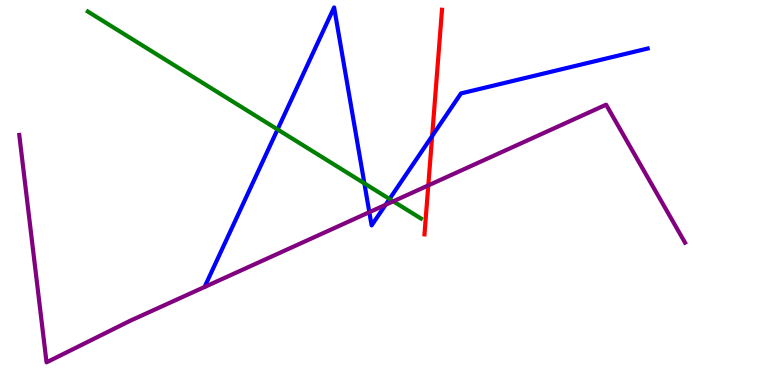[{'lines': ['blue', 'red'], 'intersections': [{'x': 5.58, 'y': 6.47}]}, {'lines': ['green', 'red'], 'intersections': []}, {'lines': ['purple', 'red'], 'intersections': [{'x': 5.53, 'y': 5.18}]}, {'lines': ['blue', 'green'], 'intersections': [{'x': 3.58, 'y': 6.64}, {'x': 4.7, 'y': 5.24}, {'x': 5.03, 'y': 4.83}]}, {'lines': ['blue', 'purple'], 'intersections': [{'x': 4.77, 'y': 4.49}, {'x': 4.98, 'y': 4.68}]}, {'lines': ['green', 'purple'], 'intersections': [{'x': 5.07, 'y': 4.77}]}]